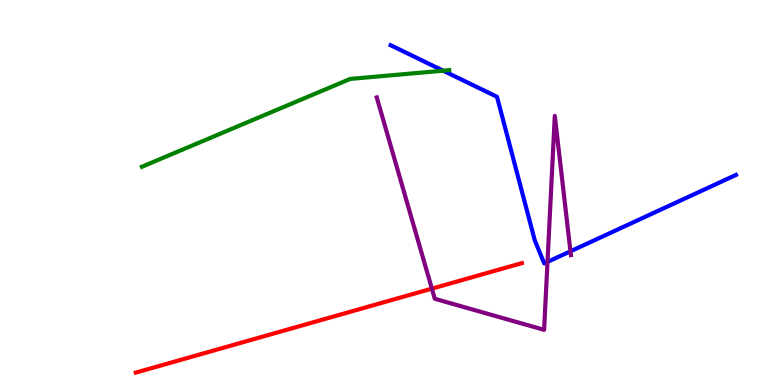[{'lines': ['blue', 'red'], 'intersections': []}, {'lines': ['green', 'red'], 'intersections': []}, {'lines': ['purple', 'red'], 'intersections': [{'x': 5.57, 'y': 2.5}]}, {'lines': ['blue', 'green'], 'intersections': [{'x': 5.72, 'y': 8.16}]}, {'lines': ['blue', 'purple'], 'intersections': [{'x': 7.06, 'y': 3.2}, {'x': 7.36, 'y': 3.47}]}, {'lines': ['green', 'purple'], 'intersections': []}]